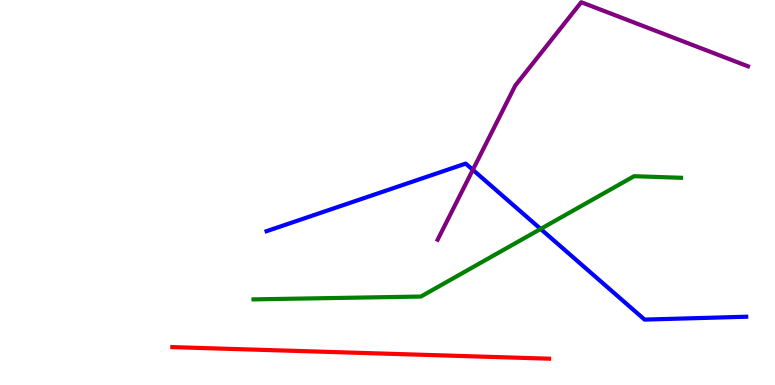[{'lines': ['blue', 'red'], 'intersections': []}, {'lines': ['green', 'red'], 'intersections': []}, {'lines': ['purple', 'red'], 'intersections': []}, {'lines': ['blue', 'green'], 'intersections': [{'x': 6.98, 'y': 4.05}]}, {'lines': ['blue', 'purple'], 'intersections': [{'x': 6.1, 'y': 5.59}]}, {'lines': ['green', 'purple'], 'intersections': []}]